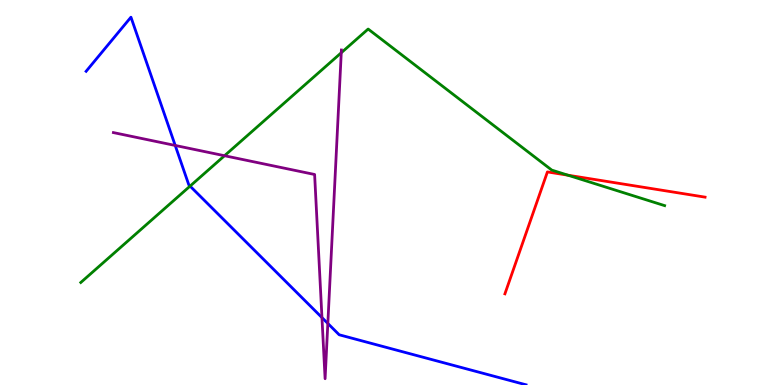[{'lines': ['blue', 'red'], 'intersections': []}, {'lines': ['green', 'red'], 'intersections': [{'x': 7.33, 'y': 5.45}]}, {'lines': ['purple', 'red'], 'intersections': []}, {'lines': ['blue', 'green'], 'intersections': [{'x': 2.45, 'y': 5.17}]}, {'lines': ['blue', 'purple'], 'intersections': [{'x': 2.26, 'y': 6.22}, {'x': 4.15, 'y': 1.75}, {'x': 4.23, 'y': 1.6}]}, {'lines': ['green', 'purple'], 'intersections': [{'x': 2.9, 'y': 5.96}, {'x': 4.4, 'y': 8.63}]}]